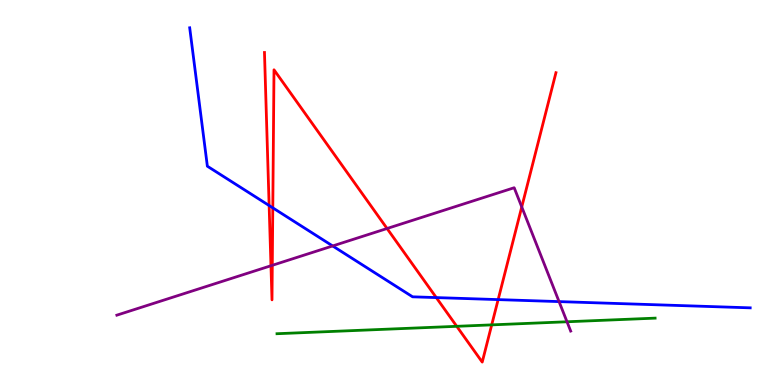[{'lines': ['blue', 'red'], 'intersections': [{'x': 3.47, 'y': 4.66}, {'x': 3.52, 'y': 4.6}, {'x': 5.63, 'y': 2.27}, {'x': 6.43, 'y': 2.22}]}, {'lines': ['green', 'red'], 'intersections': [{'x': 5.89, 'y': 1.52}, {'x': 6.34, 'y': 1.56}]}, {'lines': ['purple', 'red'], 'intersections': [{'x': 3.5, 'y': 3.1}, {'x': 3.51, 'y': 3.11}, {'x': 4.99, 'y': 4.06}, {'x': 6.73, 'y': 4.62}]}, {'lines': ['blue', 'green'], 'intersections': []}, {'lines': ['blue', 'purple'], 'intersections': [{'x': 4.29, 'y': 3.61}, {'x': 7.21, 'y': 2.17}]}, {'lines': ['green', 'purple'], 'intersections': [{'x': 7.32, 'y': 1.64}]}]